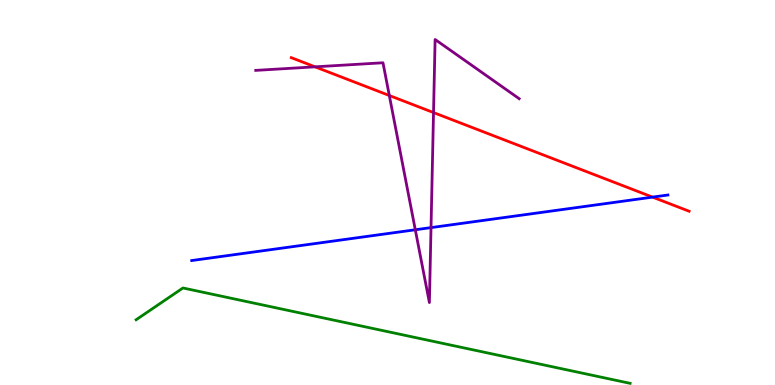[{'lines': ['blue', 'red'], 'intersections': [{'x': 8.42, 'y': 4.88}]}, {'lines': ['green', 'red'], 'intersections': []}, {'lines': ['purple', 'red'], 'intersections': [{'x': 4.07, 'y': 8.26}, {'x': 5.02, 'y': 7.52}, {'x': 5.59, 'y': 7.08}]}, {'lines': ['blue', 'green'], 'intersections': []}, {'lines': ['blue', 'purple'], 'intersections': [{'x': 5.36, 'y': 4.03}, {'x': 5.56, 'y': 4.09}]}, {'lines': ['green', 'purple'], 'intersections': []}]